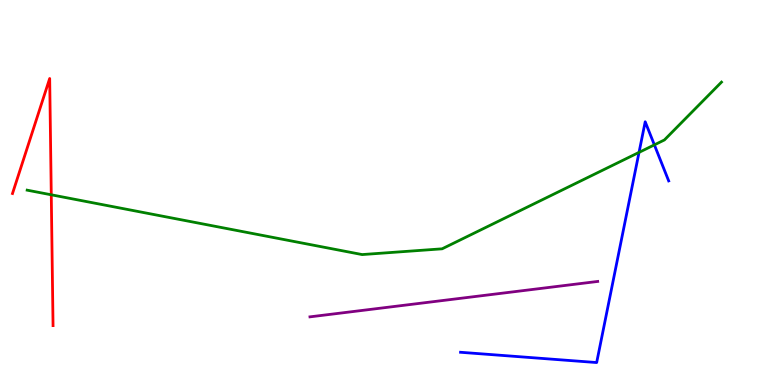[{'lines': ['blue', 'red'], 'intersections': []}, {'lines': ['green', 'red'], 'intersections': [{'x': 0.662, 'y': 4.94}]}, {'lines': ['purple', 'red'], 'intersections': []}, {'lines': ['blue', 'green'], 'intersections': [{'x': 8.25, 'y': 6.04}, {'x': 8.44, 'y': 6.24}]}, {'lines': ['blue', 'purple'], 'intersections': []}, {'lines': ['green', 'purple'], 'intersections': []}]